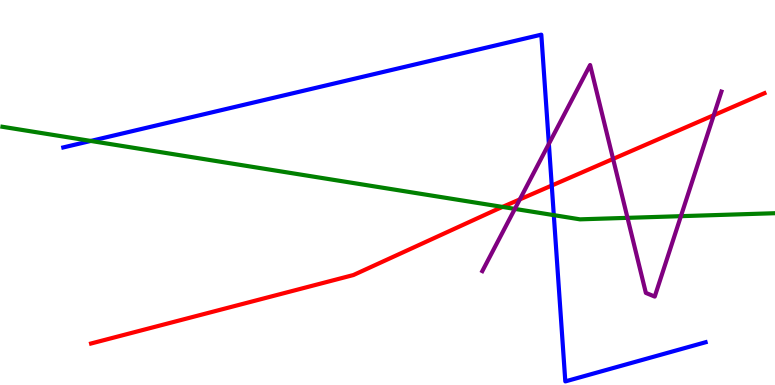[{'lines': ['blue', 'red'], 'intersections': [{'x': 7.12, 'y': 5.18}]}, {'lines': ['green', 'red'], 'intersections': [{'x': 6.48, 'y': 4.63}]}, {'lines': ['purple', 'red'], 'intersections': [{'x': 6.71, 'y': 4.82}, {'x': 7.91, 'y': 5.87}, {'x': 9.21, 'y': 7.01}]}, {'lines': ['blue', 'green'], 'intersections': [{'x': 1.17, 'y': 6.34}, {'x': 7.15, 'y': 4.41}]}, {'lines': ['blue', 'purple'], 'intersections': [{'x': 7.08, 'y': 6.26}]}, {'lines': ['green', 'purple'], 'intersections': [{'x': 6.64, 'y': 4.57}, {'x': 8.1, 'y': 4.34}, {'x': 8.79, 'y': 4.39}]}]